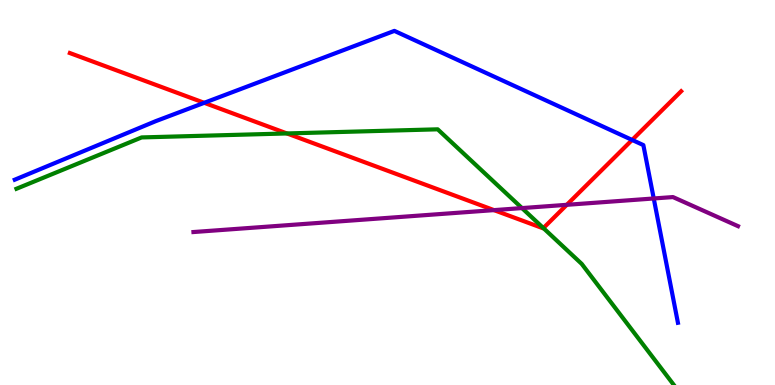[{'lines': ['blue', 'red'], 'intersections': [{'x': 2.64, 'y': 7.33}, {'x': 8.16, 'y': 6.37}]}, {'lines': ['green', 'red'], 'intersections': [{'x': 3.7, 'y': 6.53}, {'x': 7.01, 'y': 4.08}]}, {'lines': ['purple', 'red'], 'intersections': [{'x': 6.37, 'y': 4.54}, {'x': 7.31, 'y': 4.68}]}, {'lines': ['blue', 'green'], 'intersections': []}, {'lines': ['blue', 'purple'], 'intersections': [{'x': 8.44, 'y': 4.84}]}, {'lines': ['green', 'purple'], 'intersections': [{'x': 6.74, 'y': 4.6}]}]